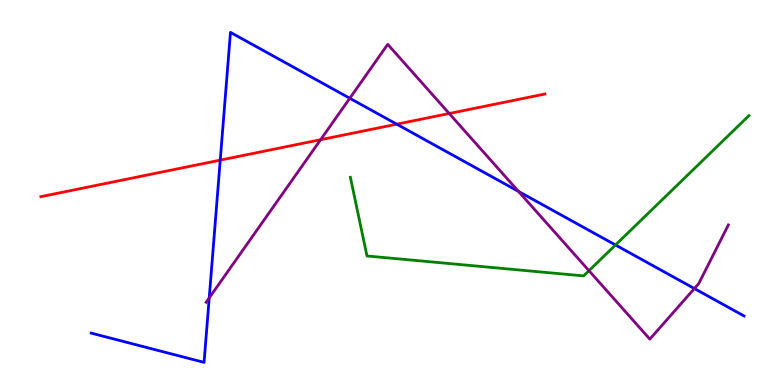[{'lines': ['blue', 'red'], 'intersections': [{'x': 2.84, 'y': 5.84}, {'x': 5.12, 'y': 6.77}]}, {'lines': ['green', 'red'], 'intersections': []}, {'lines': ['purple', 'red'], 'intersections': [{'x': 4.14, 'y': 6.37}, {'x': 5.8, 'y': 7.05}]}, {'lines': ['blue', 'green'], 'intersections': [{'x': 7.94, 'y': 3.64}]}, {'lines': ['blue', 'purple'], 'intersections': [{'x': 2.7, 'y': 2.26}, {'x': 4.51, 'y': 7.45}, {'x': 6.69, 'y': 5.03}, {'x': 8.96, 'y': 2.51}]}, {'lines': ['green', 'purple'], 'intersections': [{'x': 7.6, 'y': 2.97}]}]